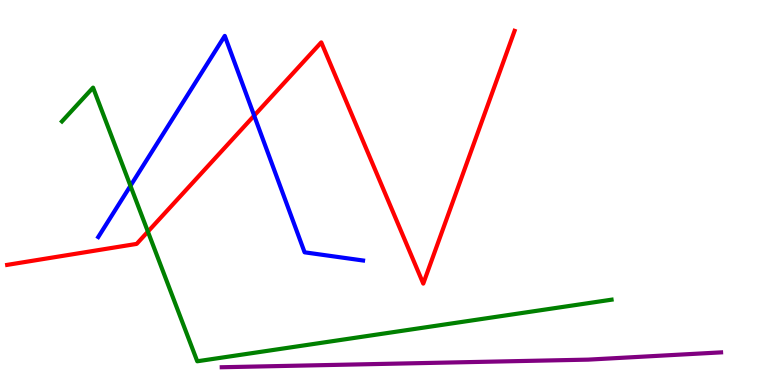[{'lines': ['blue', 'red'], 'intersections': [{'x': 3.28, 'y': 7.0}]}, {'lines': ['green', 'red'], 'intersections': [{'x': 1.91, 'y': 3.98}]}, {'lines': ['purple', 'red'], 'intersections': []}, {'lines': ['blue', 'green'], 'intersections': [{'x': 1.68, 'y': 5.17}]}, {'lines': ['blue', 'purple'], 'intersections': []}, {'lines': ['green', 'purple'], 'intersections': []}]